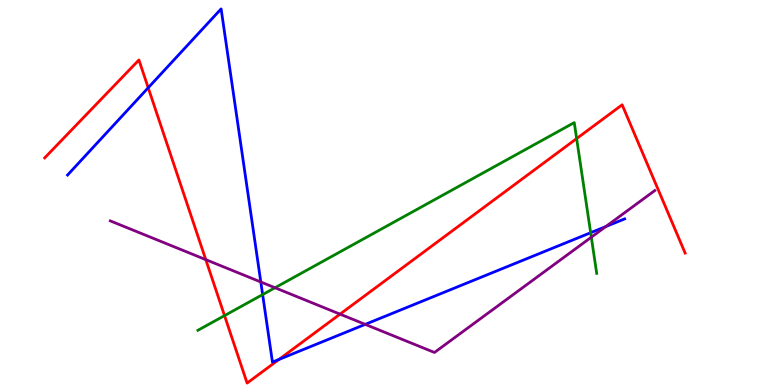[{'lines': ['blue', 'red'], 'intersections': [{'x': 1.91, 'y': 7.72}, {'x': 3.6, 'y': 0.664}]}, {'lines': ['green', 'red'], 'intersections': [{'x': 2.9, 'y': 1.8}, {'x': 7.44, 'y': 6.4}]}, {'lines': ['purple', 'red'], 'intersections': [{'x': 2.66, 'y': 3.26}, {'x': 4.39, 'y': 1.84}]}, {'lines': ['blue', 'green'], 'intersections': [{'x': 3.39, 'y': 2.35}, {'x': 7.62, 'y': 3.96}]}, {'lines': ['blue', 'purple'], 'intersections': [{'x': 3.37, 'y': 2.68}, {'x': 4.71, 'y': 1.57}, {'x': 7.82, 'y': 4.12}]}, {'lines': ['green', 'purple'], 'intersections': [{'x': 3.55, 'y': 2.53}, {'x': 7.63, 'y': 3.84}]}]